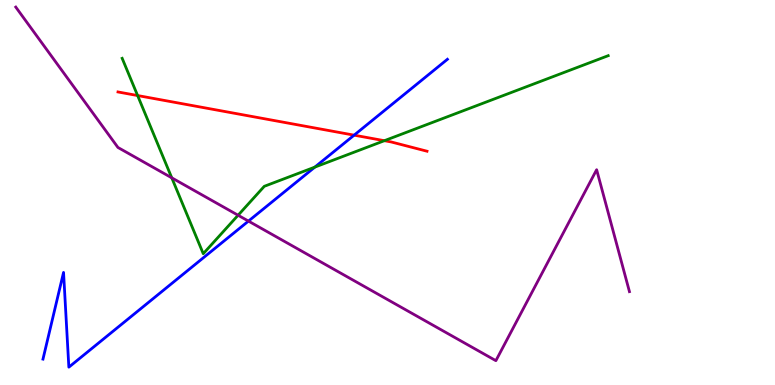[{'lines': ['blue', 'red'], 'intersections': [{'x': 4.57, 'y': 6.49}]}, {'lines': ['green', 'red'], 'intersections': [{'x': 1.78, 'y': 7.52}, {'x': 4.96, 'y': 6.35}]}, {'lines': ['purple', 'red'], 'intersections': []}, {'lines': ['blue', 'green'], 'intersections': [{'x': 4.06, 'y': 5.66}]}, {'lines': ['blue', 'purple'], 'intersections': [{'x': 3.21, 'y': 4.26}]}, {'lines': ['green', 'purple'], 'intersections': [{'x': 2.22, 'y': 5.38}, {'x': 3.07, 'y': 4.41}]}]